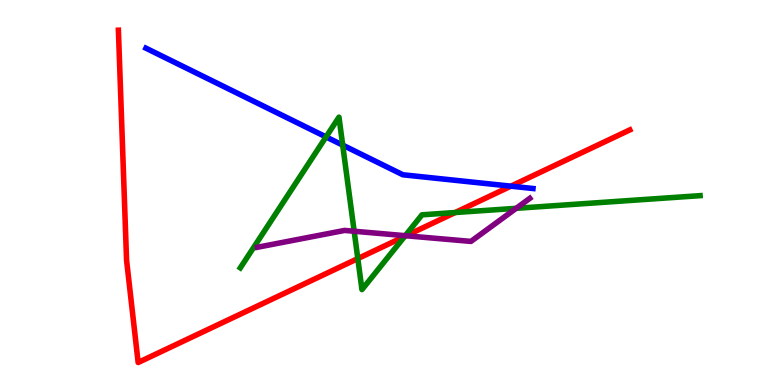[{'lines': ['blue', 'red'], 'intersections': [{'x': 6.59, 'y': 5.16}]}, {'lines': ['green', 'red'], 'intersections': [{'x': 4.62, 'y': 3.28}, {'x': 5.22, 'y': 3.86}, {'x': 5.87, 'y': 4.48}]}, {'lines': ['purple', 'red'], 'intersections': [{'x': 5.24, 'y': 3.88}]}, {'lines': ['blue', 'green'], 'intersections': [{'x': 4.21, 'y': 6.44}, {'x': 4.42, 'y': 6.23}]}, {'lines': ['blue', 'purple'], 'intersections': []}, {'lines': ['green', 'purple'], 'intersections': [{'x': 4.57, 'y': 3.99}, {'x': 5.23, 'y': 3.88}, {'x': 6.66, 'y': 4.59}]}]